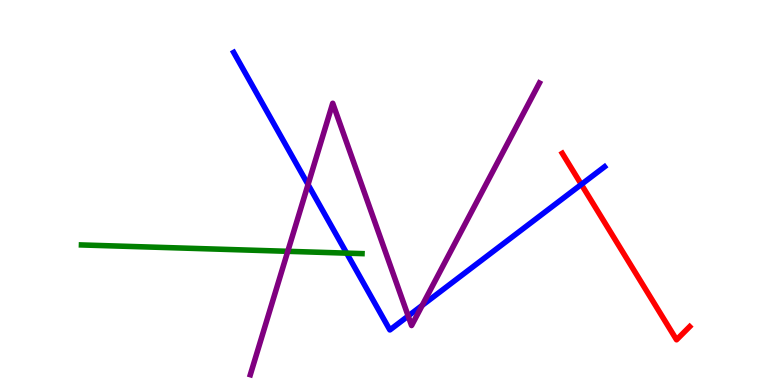[{'lines': ['blue', 'red'], 'intersections': [{'x': 7.5, 'y': 5.21}]}, {'lines': ['green', 'red'], 'intersections': []}, {'lines': ['purple', 'red'], 'intersections': []}, {'lines': ['blue', 'green'], 'intersections': [{'x': 4.47, 'y': 3.43}]}, {'lines': ['blue', 'purple'], 'intersections': [{'x': 3.97, 'y': 5.21}, {'x': 5.27, 'y': 1.79}, {'x': 5.45, 'y': 2.07}]}, {'lines': ['green', 'purple'], 'intersections': [{'x': 3.71, 'y': 3.47}]}]